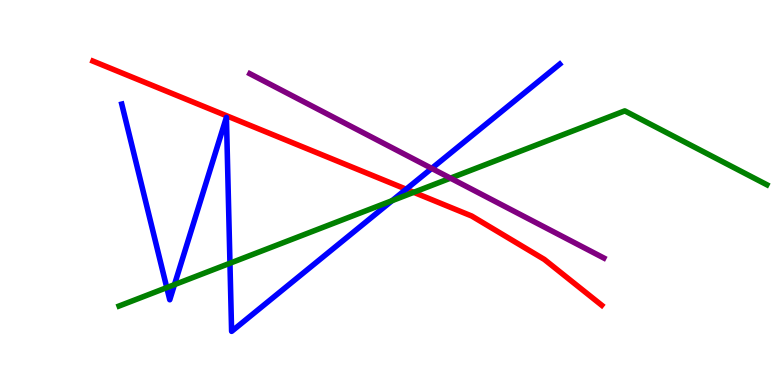[{'lines': ['blue', 'red'], 'intersections': [{'x': 5.24, 'y': 5.09}]}, {'lines': ['green', 'red'], 'intersections': [{'x': 5.34, 'y': 5.0}]}, {'lines': ['purple', 'red'], 'intersections': []}, {'lines': ['blue', 'green'], 'intersections': [{'x': 2.15, 'y': 2.53}, {'x': 2.25, 'y': 2.61}, {'x': 2.97, 'y': 3.16}, {'x': 5.06, 'y': 4.79}]}, {'lines': ['blue', 'purple'], 'intersections': [{'x': 5.57, 'y': 5.63}]}, {'lines': ['green', 'purple'], 'intersections': [{'x': 5.81, 'y': 5.37}]}]